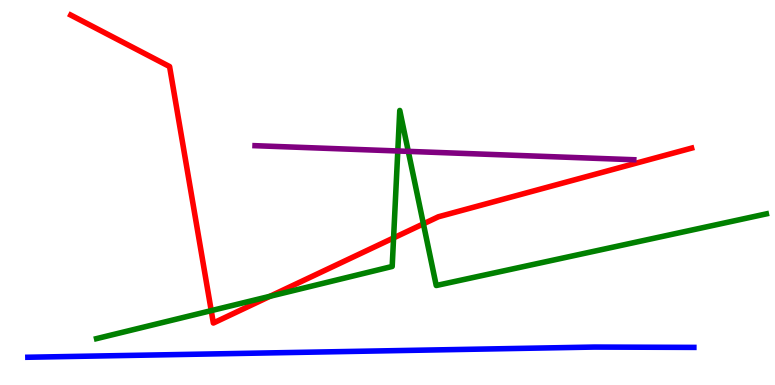[{'lines': ['blue', 'red'], 'intersections': []}, {'lines': ['green', 'red'], 'intersections': [{'x': 2.73, 'y': 1.93}, {'x': 3.48, 'y': 2.3}, {'x': 5.08, 'y': 3.82}, {'x': 5.46, 'y': 4.19}]}, {'lines': ['purple', 'red'], 'intersections': []}, {'lines': ['blue', 'green'], 'intersections': []}, {'lines': ['blue', 'purple'], 'intersections': []}, {'lines': ['green', 'purple'], 'intersections': [{'x': 5.13, 'y': 6.08}, {'x': 5.27, 'y': 6.07}]}]